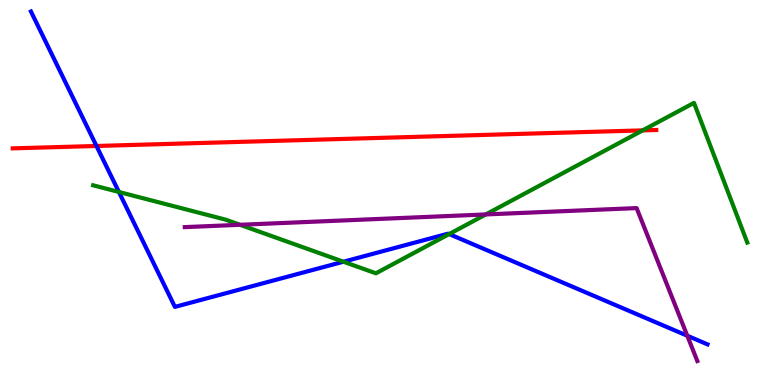[{'lines': ['blue', 'red'], 'intersections': [{'x': 1.24, 'y': 6.21}]}, {'lines': ['green', 'red'], 'intersections': [{'x': 8.29, 'y': 6.61}]}, {'lines': ['purple', 'red'], 'intersections': []}, {'lines': ['blue', 'green'], 'intersections': [{'x': 1.53, 'y': 5.01}, {'x': 4.43, 'y': 3.2}, {'x': 5.8, 'y': 3.92}]}, {'lines': ['blue', 'purple'], 'intersections': [{'x': 8.87, 'y': 1.28}]}, {'lines': ['green', 'purple'], 'intersections': [{'x': 3.1, 'y': 4.16}, {'x': 6.27, 'y': 4.43}]}]